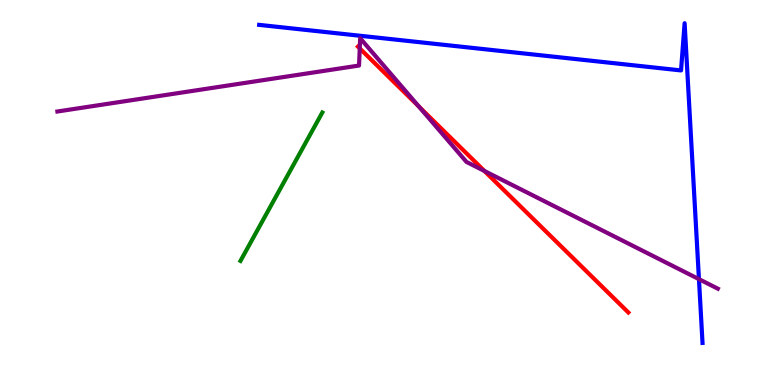[{'lines': ['blue', 'red'], 'intersections': []}, {'lines': ['green', 'red'], 'intersections': []}, {'lines': ['purple', 'red'], 'intersections': [{'x': 4.64, 'y': 8.74}, {'x': 5.41, 'y': 7.23}, {'x': 6.25, 'y': 5.56}]}, {'lines': ['blue', 'green'], 'intersections': []}, {'lines': ['blue', 'purple'], 'intersections': [{'x': 9.02, 'y': 2.75}]}, {'lines': ['green', 'purple'], 'intersections': []}]